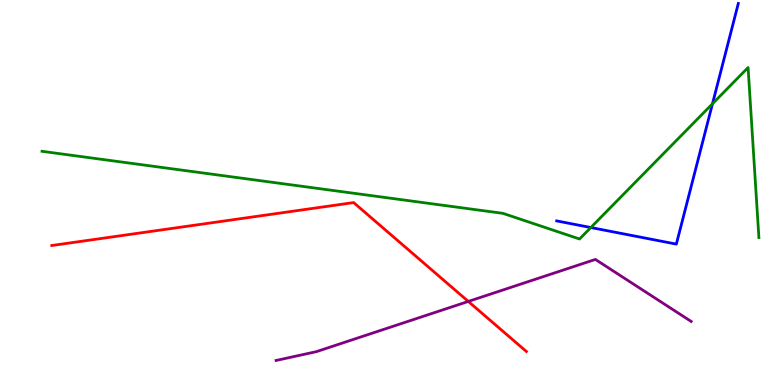[{'lines': ['blue', 'red'], 'intersections': []}, {'lines': ['green', 'red'], 'intersections': []}, {'lines': ['purple', 'red'], 'intersections': [{'x': 6.04, 'y': 2.17}]}, {'lines': ['blue', 'green'], 'intersections': [{'x': 7.62, 'y': 4.09}, {'x': 9.19, 'y': 7.3}]}, {'lines': ['blue', 'purple'], 'intersections': []}, {'lines': ['green', 'purple'], 'intersections': []}]